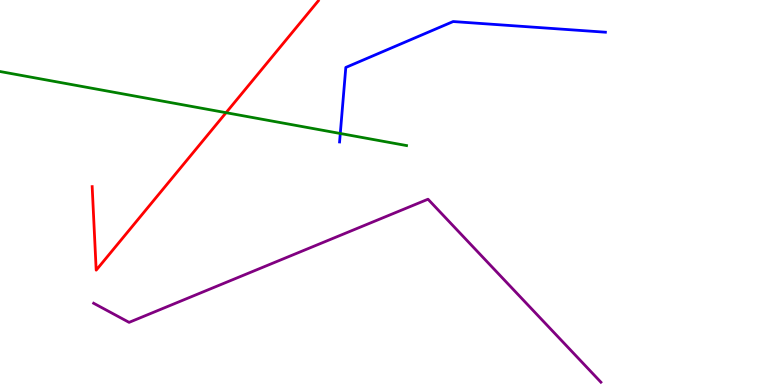[{'lines': ['blue', 'red'], 'intersections': []}, {'lines': ['green', 'red'], 'intersections': [{'x': 2.92, 'y': 7.07}]}, {'lines': ['purple', 'red'], 'intersections': []}, {'lines': ['blue', 'green'], 'intersections': [{'x': 4.39, 'y': 6.53}]}, {'lines': ['blue', 'purple'], 'intersections': []}, {'lines': ['green', 'purple'], 'intersections': []}]